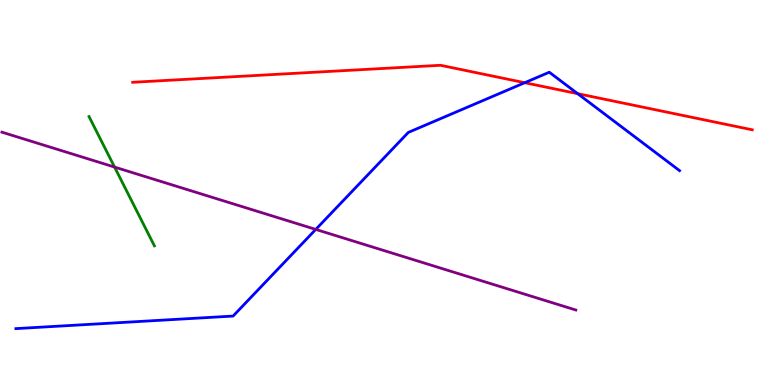[{'lines': ['blue', 'red'], 'intersections': [{'x': 6.77, 'y': 7.85}, {'x': 7.45, 'y': 7.57}]}, {'lines': ['green', 'red'], 'intersections': []}, {'lines': ['purple', 'red'], 'intersections': []}, {'lines': ['blue', 'green'], 'intersections': []}, {'lines': ['blue', 'purple'], 'intersections': [{'x': 4.07, 'y': 4.04}]}, {'lines': ['green', 'purple'], 'intersections': [{'x': 1.48, 'y': 5.66}]}]